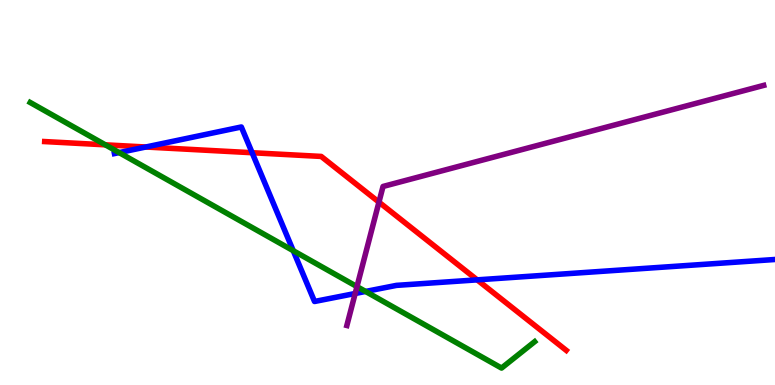[{'lines': ['blue', 'red'], 'intersections': [{'x': 1.88, 'y': 6.18}, {'x': 3.25, 'y': 6.03}, {'x': 6.16, 'y': 2.73}]}, {'lines': ['green', 'red'], 'intersections': [{'x': 1.36, 'y': 6.24}]}, {'lines': ['purple', 'red'], 'intersections': [{'x': 4.89, 'y': 4.75}]}, {'lines': ['blue', 'green'], 'intersections': [{'x': 1.54, 'y': 6.04}, {'x': 3.78, 'y': 3.49}, {'x': 4.72, 'y': 2.43}]}, {'lines': ['blue', 'purple'], 'intersections': [{'x': 4.58, 'y': 2.38}]}, {'lines': ['green', 'purple'], 'intersections': [{'x': 4.61, 'y': 2.56}]}]